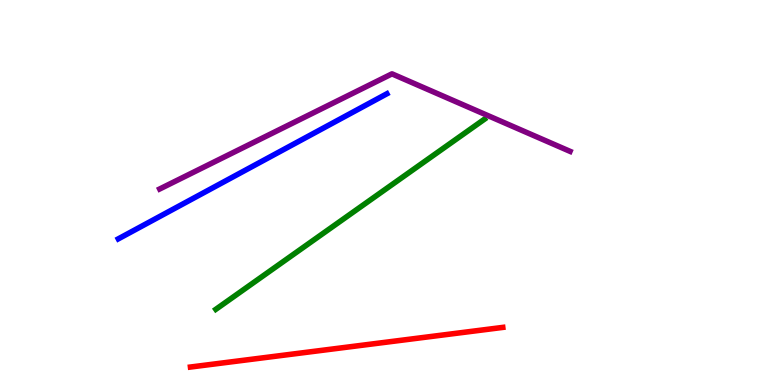[{'lines': ['blue', 'red'], 'intersections': []}, {'lines': ['green', 'red'], 'intersections': []}, {'lines': ['purple', 'red'], 'intersections': []}, {'lines': ['blue', 'green'], 'intersections': []}, {'lines': ['blue', 'purple'], 'intersections': []}, {'lines': ['green', 'purple'], 'intersections': []}]